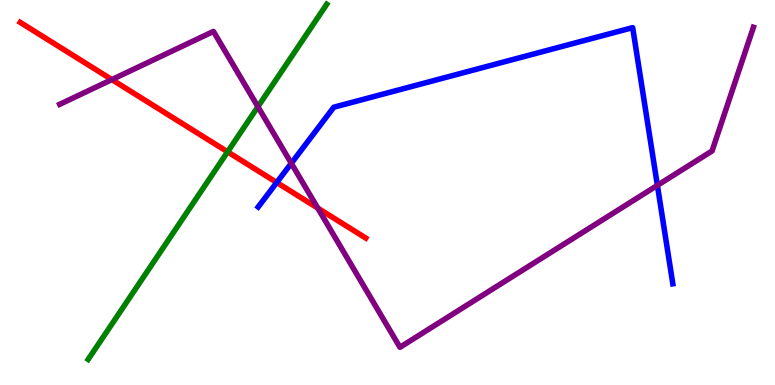[{'lines': ['blue', 'red'], 'intersections': [{'x': 3.57, 'y': 5.26}]}, {'lines': ['green', 'red'], 'intersections': [{'x': 2.94, 'y': 6.06}]}, {'lines': ['purple', 'red'], 'intersections': [{'x': 1.44, 'y': 7.93}, {'x': 4.1, 'y': 4.59}]}, {'lines': ['blue', 'green'], 'intersections': []}, {'lines': ['blue', 'purple'], 'intersections': [{'x': 3.76, 'y': 5.76}, {'x': 8.48, 'y': 5.19}]}, {'lines': ['green', 'purple'], 'intersections': [{'x': 3.33, 'y': 7.23}]}]